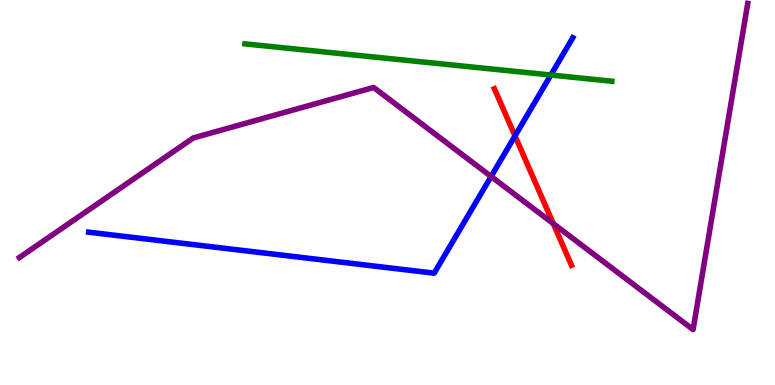[{'lines': ['blue', 'red'], 'intersections': [{'x': 6.65, 'y': 6.47}]}, {'lines': ['green', 'red'], 'intersections': []}, {'lines': ['purple', 'red'], 'intersections': [{'x': 7.14, 'y': 4.19}]}, {'lines': ['blue', 'green'], 'intersections': [{'x': 7.11, 'y': 8.05}]}, {'lines': ['blue', 'purple'], 'intersections': [{'x': 6.34, 'y': 5.42}]}, {'lines': ['green', 'purple'], 'intersections': []}]